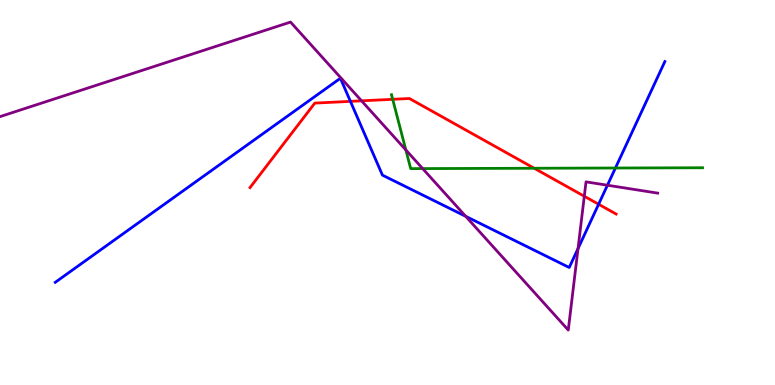[{'lines': ['blue', 'red'], 'intersections': [{'x': 4.52, 'y': 7.37}, {'x': 7.72, 'y': 4.69}]}, {'lines': ['green', 'red'], 'intersections': [{'x': 5.07, 'y': 7.42}, {'x': 6.89, 'y': 5.63}]}, {'lines': ['purple', 'red'], 'intersections': [{'x': 4.67, 'y': 7.38}, {'x': 7.54, 'y': 4.9}]}, {'lines': ['blue', 'green'], 'intersections': [{'x': 7.94, 'y': 5.64}]}, {'lines': ['blue', 'purple'], 'intersections': [{'x': 6.01, 'y': 4.38}, {'x': 7.46, 'y': 3.54}, {'x': 7.84, 'y': 5.19}]}, {'lines': ['green', 'purple'], 'intersections': [{'x': 5.24, 'y': 6.11}, {'x': 5.45, 'y': 5.62}]}]